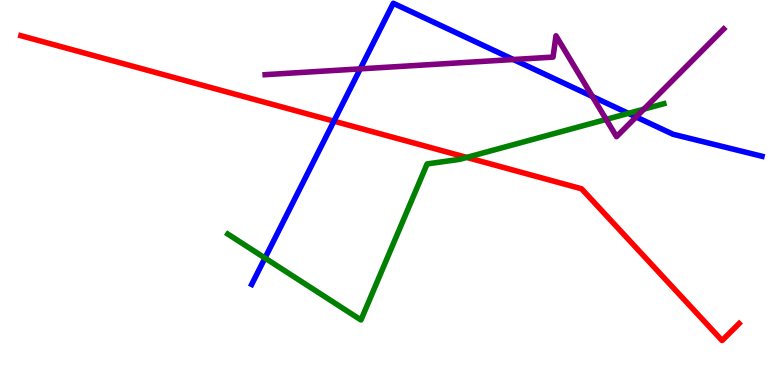[{'lines': ['blue', 'red'], 'intersections': [{'x': 4.31, 'y': 6.85}]}, {'lines': ['green', 'red'], 'intersections': [{'x': 6.02, 'y': 5.91}]}, {'lines': ['purple', 'red'], 'intersections': []}, {'lines': ['blue', 'green'], 'intersections': [{'x': 3.42, 'y': 3.3}, {'x': 8.11, 'y': 7.06}]}, {'lines': ['blue', 'purple'], 'intersections': [{'x': 4.65, 'y': 8.21}, {'x': 6.62, 'y': 8.45}, {'x': 7.64, 'y': 7.49}, {'x': 8.21, 'y': 6.96}]}, {'lines': ['green', 'purple'], 'intersections': [{'x': 7.82, 'y': 6.9}, {'x': 8.31, 'y': 7.17}]}]